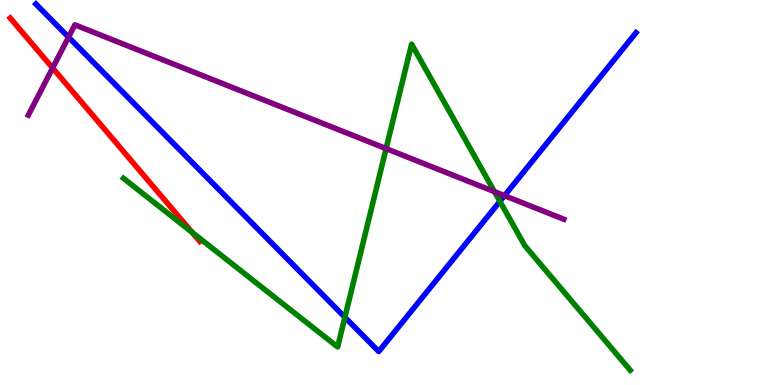[{'lines': ['blue', 'red'], 'intersections': []}, {'lines': ['green', 'red'], 'intersections': [{'x': 2.48, 'y': 3.96}]}, {'lines': ['purple', 'red'], 'intersections': [{'x': 0.679, 'y': 8.23}]}, {'lines': ['blue', 'green'], 'intersections': [{'x': 4.45, 'y': 1.76}, {'x': 6.45, 'y': 4.77}]}, {'lines': ['blue', 'purple'], 'intersections': [{'x': 0.884, 'y': 9.04}, {'x': 6.51, 'y': 4.92}]}, {'lines': ['green', 'purple'], 'intersections': [{'x': 4.98, 'y': 6.14}, {'x': 6.38, 'y': 5.02}]}]